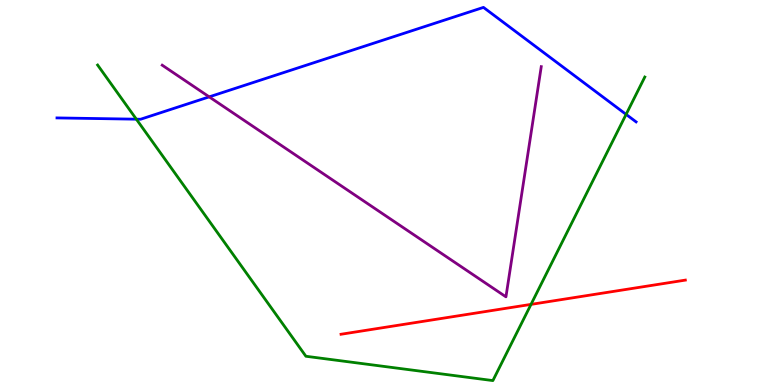[{'lines': ['blue', 'red'], 'intersections': []}, {'lines': ['green', 'red'], 'intersections': [{'x': 6.85, 'y': 2.09}]}, {'lines': ['purple', 'red'], 'intersections': []}, {'lines': ['blue', 'green'], 'intersections': [{'x': 1.76, 'y': 6.9}, {'x': 8.08, 'y': 7.03}]}, {'lines': ['blue', 'purple'], 'intersections': [{'x': 2.7, 'y': 7.48}]}, {'lines': ['green', 'purple'], 'intersections': []}]